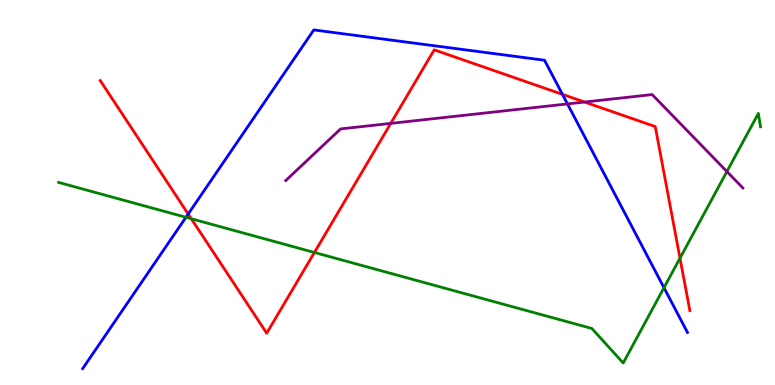[{'lines': ['blue', 'red'], 'intersections': [{'x': 2.43, 'y': 4.44}, {'x': 7.26, 'y': 7.55}]}, {'lines': ['green', 'red'], 'intersections': [{'x': 2.47, 'y': 4.32}, {'x': 4.06, 'y': 3.44}, {'x': 8.77, 'y': 3.29}]}, {'lines': ['purple', 'red'], 'intersections': [{'x': 5.04, 'y': 6.8}, {'x': 7.54, 'y': 7.35}]}, {'lines': ['blue', 'green'], 'intersections': [{'x': 2.4, 'y': 4.36}, {'x': 8.57, 'y': 2.53}]}, {'lines': ['blue', 'purple'], 'intersections': [{'x': 7.32, 'y': 7.3}]}, {'lines': ['green', 'purple'], 'intersections': [{'x': 9.38, 'y': 5.54}]}]